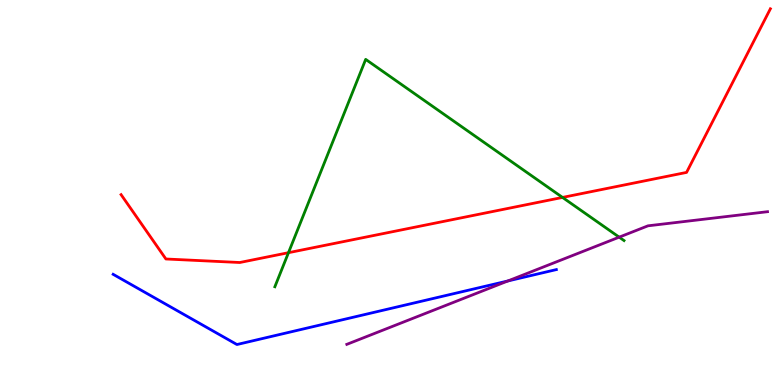[{'lines': ['blue', 'red'], 'intersections': []}, {'lines': ['green', 'red'], 'intersections': [{'x': 3.72, 'y': 3.44}, {'x': 7.26, 'y': 4.87}]}, {'lines': ['purple', 'red'], 'intersections': []}, {'lines': ['blue', 'green'], 'intersections': []}, {'lines': ['blue', 'purple'], 'intersections': [{'x': 6.55, 'y': 2.7}]}, {'lines': ['green', 'purple'], 'intersections': [{'x': 7.99, 'y': 3.84}]}]